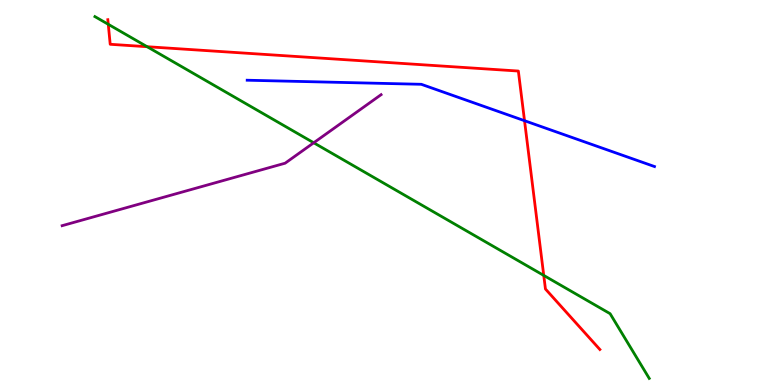[{'lines': ['blue', 'red'], 'intersections': [{'x': 6.77, 'y': 6.86}]}, {'lines': ['green', 'red'], 'intersections': [{'x': 1.4, 'y': 9.37}, {'x': 1.9, 'y': 8.79}, {'x': 7.02, 'y': 2.85}]}, {'lines': ['purple', 'red'], 'intersections': []}, {'lines': ['blue', 'green'], 'intersections': []}, {'lines': ['blue', 'purple'], 'intersections': []}, {'lines': ['green', 'purple'], 'intersections': [{'x': 4.05, 'y': 6.29}]}]